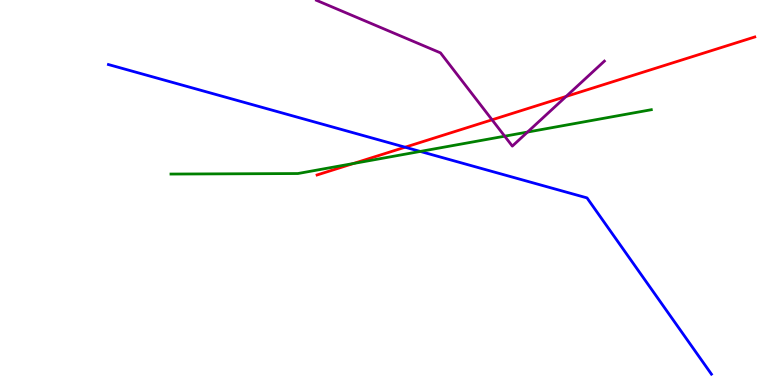[{'lines': ['blue', 'red'], 'intersections': [{'x': 5.23, 'y': 6.18}]}, {'lines': ['green', 'red'], 'intersections': [{'x': 4.56, 'y': 5.75}]}, {'lines': ['purple', 'red'], 'intersections': [{'x': 6.35, 'y': 6.89}, {'x': 7.3, 'y': 7.49}]}, {'lines': ['blue', 'green'], 'intersections': [{'x': 5.42, 'y': 6.07}]}, {'lines': ['blue', 'purple'], 'intersections': []}, {'lines': ['green', 'purple'], 'intersections': [{'x': 6.51, 'y': 6.46}, {'x': 6.81, 'y': 6.57}]}]